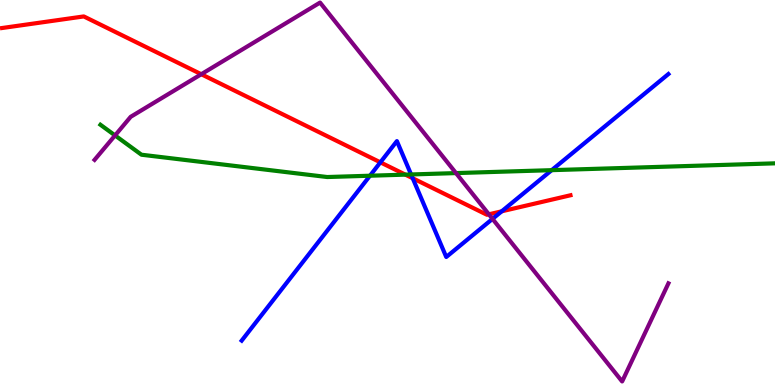[{'lines': ['blue', 'red'], 'intersections': [{'x': 4.91, 'y': 5.78}, {'x': 5.33, 'y': 5.37}, {'x': 6.47, 'y': 4.51}]}, {'lines': ['green', 'red'], 'intersections': [{'x': 5.23, 'y': 5.46}]}, {'lines': ['purple', 'red'], 'intersections': [{'x': 2.6, 'y': 8.07}, {'x': 6.31, 'y': 4.43}]}, {'lines': ['blue', 'green'], 'intersections': [{'x': 4.77, 'y': 5.44}, {'x': 5.3, 'y': 5.47}, {'x': 7.12, 'y': 5.58}]}, {'lines': ['blue', 'purple'], 'intersections': [{'x': 6.36, 'y': 4.31}]}, {'lines': ['green', 'purple'], 'intersections': [{'x': 1.48, 'y': 6.48}, {'x': 5.88, 'y': 5.5}]}]